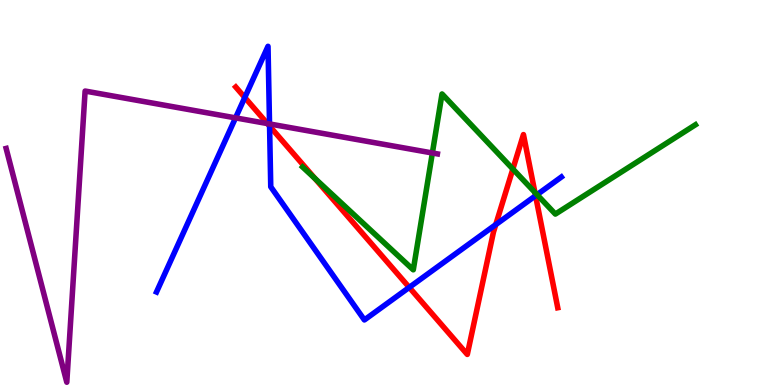[{'lines': ['blue', 'red'], 'intersections': [{'x': 3.16, 'y': 7.47}, {'x': 3.48, 'y': 6.72}, {'x': 5.28, 'y': 2.54}, {'x': 6.4, 'y': 4.17}, {'x': 6.91, 'y': 4.92}]}, {'lines': ['green', 'red'], 'intersections': [{'x': 4.06, 'y': 5.36}, {'x': 6.62, 'y': 5.61}, {'x': 6.9, 'y': 5.0}]}, {'lines': ['purple', 'red'], 'intersections': [{'x': 3.45, 'y': 6.79}]}, {'lines': ['blue', 'green'], 'intersections': [{'x': 6.93, 'y': 4.94}]}, {'lines': ['blue', 'purple'], 'intersections': [{'x': 3.04, 'y': 6.94}, {'x': 3.48, 'y': 6.78}]}, {'lines': ['green', 'purple'], 'intersections': [{'x': 5.58, 'y': 6.03}]}]